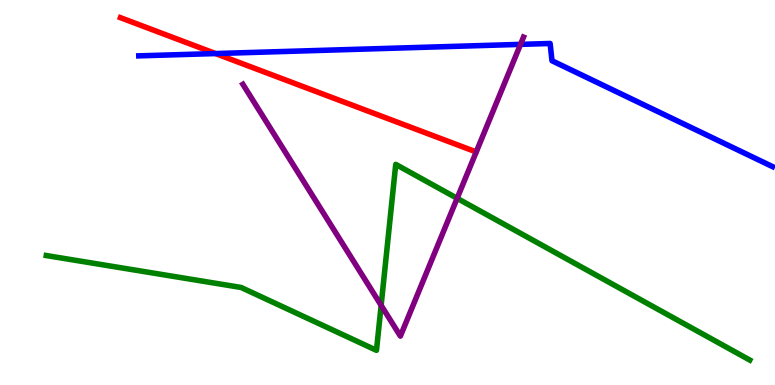[{'lines': ['blue', 'red'], 'intersections': [{'x': 2.78, 'y': 8.61}]}, {'lines': ['green', 'red'], 'intersections': []}, {'lines': ['purple', 'red'], 'intersections': []}, {'lines': ['blue', 'green'], 'intersections': []}, {'lines': ['blue', 'purple'], 'intersections': [{'x': 6.72, 'y': 8.85}]}, {'lines': ['green', 'purple'], 'intersections': [{'x': 4.92, 'y': 2.07}, {'x': 5.9, 'y': 4.85}]}]